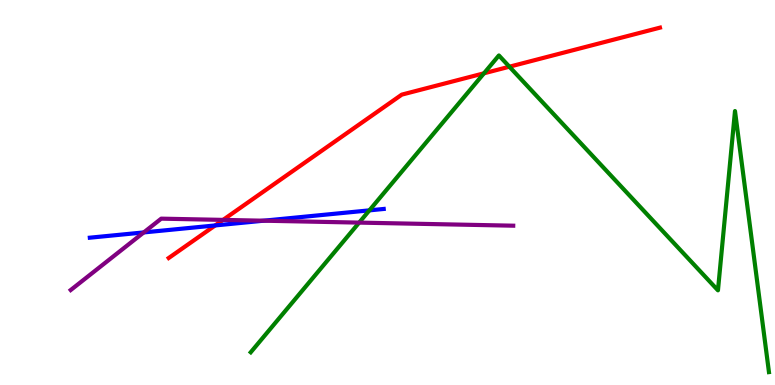[{'lines': ['blue', 'red'], 'intersections': [{'x': 2.78, 'y': 4.14}]}, {'lines': ['green', 'red'], 'intersections': [{'x': 6.24, 'y': 8.1}, {'x': 6.57, 'y': 8.27}]}, {'lines': ['purple', 'red'], 'intersections': [{'x': 2.88, 'y': 4.29}]}, {'lines': ['blue', 'green'], 'intersections': [{'x': 4.77, 'y': 4.54}]}, {'lines': ['blue', 'purple'], 'intersections': [{'x': 1.86, 'y': 3.96}, {'x': 3.4, 'y': 4.27}]}, {'lines': ['green', 'purple'], 'intersections': [{'x': 4.63, 'y': 4.22}]}]